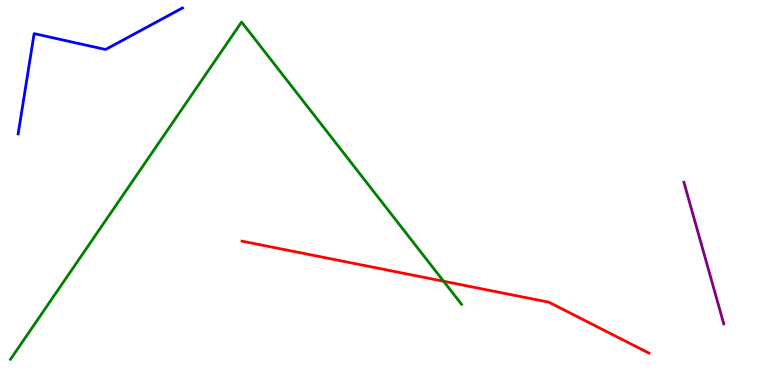[{'lines': ['blue', 'red'], 'intersections': []}, {'lines': ['green', 'red'], 'intersections': [{'x': 5.72, 'y': 2.69}]}, {'lines': ['purple', 'red'], 'intersections': []}, {'lines': ['blue', 'green'], 'intersections': []}, {'lines': ['blue', 'purple'], 'intersections': []}, {'lines': ['green', 'purple'], 'intersections': []}]